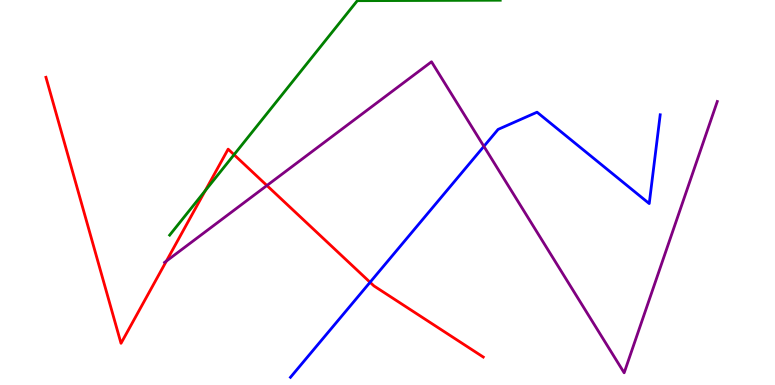[{'lines': ['blue', 'red'], 'intersections': [{'x': 4.77, 'y': 2.67}]}, {'lines': ['green', 'red'], 'intersections': [{'x': 2.65, 'y': 5.05}, {'x': 3.02, 'y': 5.98}]}, {'lines': ['purple', 'red'], 'intersections': [{'x': 2.15, 'y': 3.22}, {'x': 3.44, 'y': 5.18}]}, {'lines': ['blue', 'green'], 'intersections': []}, {'lines': ['blue', 'purple'], 'intersections': [{'x': 6.24, 'y': 6.2}]}, {'lines': ['green', 'purple'], 'intersections': []}]